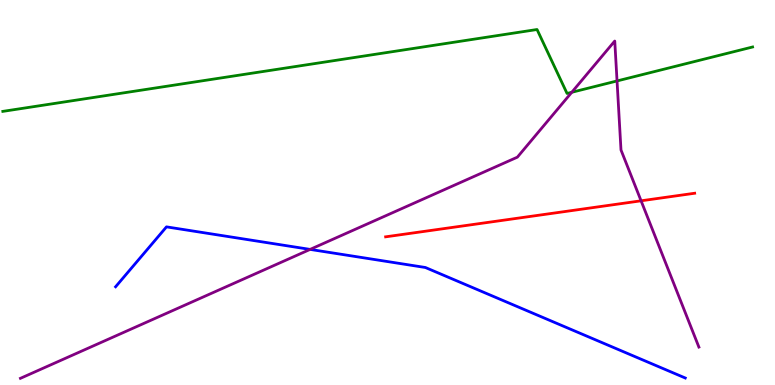[{'lines': ['blue', 'red'], 'intersections': []}, {'lines': ['green', 'red'], 'intersections': []}, {'lines': ['purple', 'red'], 'intersections': [{'x': 8.27, 'y': 4.78}]}, {'lines': ['blue', 'green'], 'intersections': []}, {'lines': ['blue', 'purple'], 'intersections': [{'x': 4.0, 'y': 3.52}]}, {'lines': ['green', 'purple'], 'intersections': [{'x': 7.38, 'y': 7.6}, {'x': 7.96, 'y': 7.9}]}]